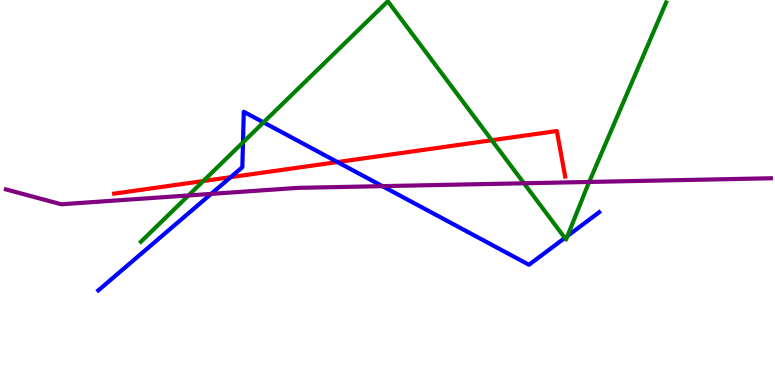[{'lines': ['blue', 'red'], 'intersections': [{'x': 2.98, 'y': 5.4}, {'x': 4.35, 'y': 5.79}]}, {'lines': ['green', 'red'], 'intersections': [{'x': 2.62, 'y': 5.3}, {'x': 6.35, 'y': 6.36}]}, {'lines': ['purple', 'red'], 'intersections': []}, {'lines': ['blue', 'green'], 'intersections': [{'x': 3.14, 'y': 6.3}, {'x': 3.4, 'y': 6.82}, {'x': 7.29, 'y': 3.82}, {'x': 7.32, 'y': 3.87}]}, {'lines': ['blue', 'purple'], 'intersections': [{'x': 2.72, 'y': 4.96}, {'x': 4.93, 'y': 5.17}]}, {'lines': ['green', 'purple'], 'intersections': [{'x': 2.43, 'y': 4.92}, {'x': 6.76, 'y': 5.24}, {'x': 7.6, 'y': 5.27}]}]